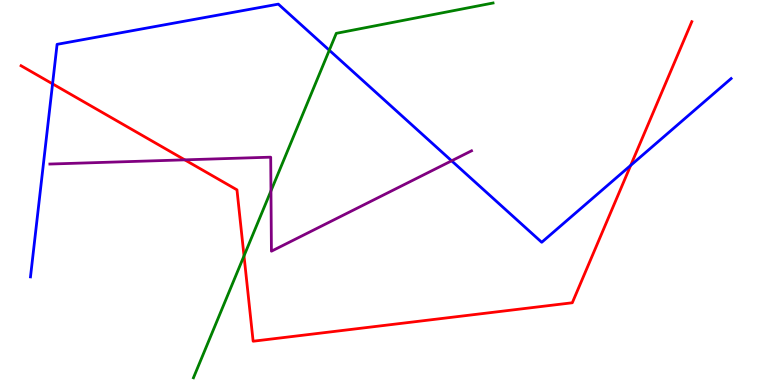[{'lines': ['blue', 'red'], 'intersections': [{'x': 0.678, 'y': 7.82}, {'x': 8.14, 'y': 5.7}]}, {'lines': ['green', 'red'], 'intersections': [{'x': 3.15, 'y': 3.35}]}, {'lines': ['purple', 'red'], 'intersections': [{'x': 2.38, 'y': 5.85}]}, {'lines': ['blue', 'green'], 'intersections': [{'x': 4.25, 'y': 8.7}]}, {'lines': ['blue', 'purple'], 'intersections': [{'x': 5.83, 'y': 5.82}]}, {'lines': ['green', 'purple'], 'intersections': [{'x': 3.5, 'y': 5.04}]}]